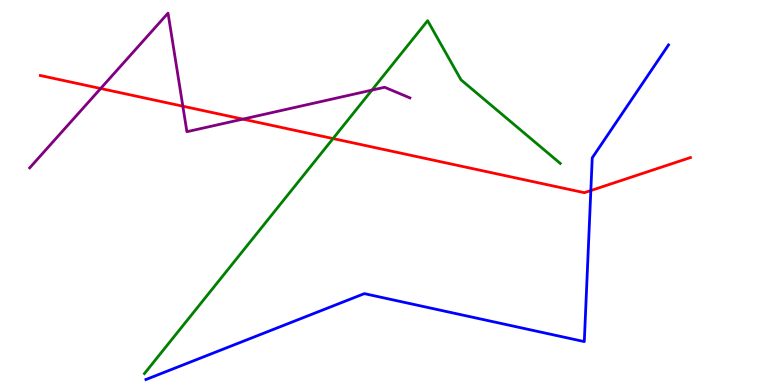[{'lines': ['blue', 'red'], 'intersections': [{'x': 7.62, 'y': 5.05}]}, {'lines': ['green', 'red'], 'intersections': [{'x': 4.3, 'y': 6.4}]}, {'lines': ['purple', 'red'], 'intersections': [{'x': 1.3, 'y': 7.7}, {'x': 2.36, 'y': 7.24}, {'x': 3.13, 'y': 6.91}]}, {'lines': ['blue', 'green'], 'intersections': []}, {'lines': ['blue', 'purple'], 'intersections': []}, {'lines': ['green', 'purple'], 'intersections': [{'x': 4.8, 'y': 7.66}]}]